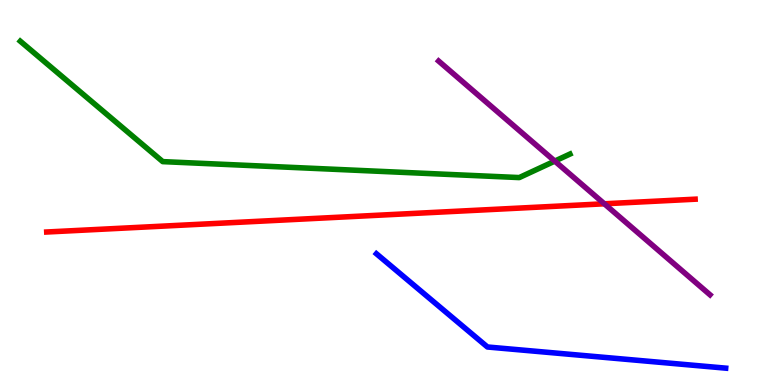[{'lines': ['blue', 'red'], 'intersections': []}, {'lines': ['green', 'red'], 'intersections': []}, {'lines': ['purple', 'red'], 'intersections': [{'x': 7.8, 'y': 4.71}]}, {'lines': ['blue', 'green'], 'intersections': []}, {'lines': ['blue', 'purple'], 'intersections': []}, {'lines': ['green', 'purple'], 'intersections': [{'x': 7.16, 'y': 5.82}]}]